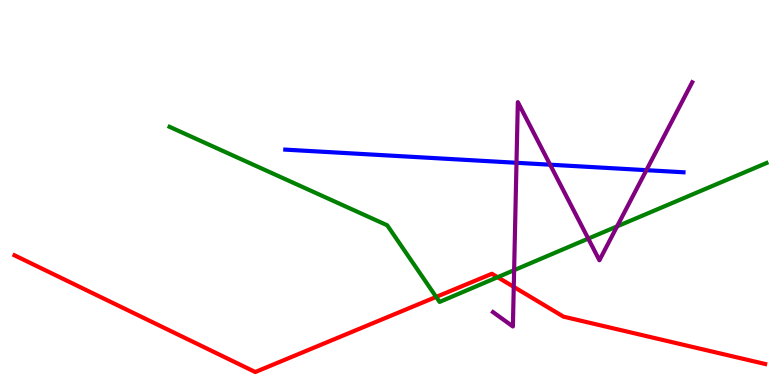[{'lines': ['blue', 'red'], 'intersections': []}, {'lines': ['green', 'red'], 'intersections': [{'x': 5.63, 'y': 2.29}, {'x': 6.42, 'y': 2.8}]}, {'lines': ['purple', 'red'], 'intersections': [{'x': 6.63, 'y': 2.55}]}, {'lines': ['blue', 'green'], 'intersections': []}, {'lines': ['blue', 'purple'], 'intersections': [{'x': 6.66, 'y': 5.77}, {'x': 7.1, 'y': 5.72}, {'x': 8.34, 'y': 5.58}]}, {'lines': ['green', 'purple'], 'intersections': [{'x': 6.63, 'y': 2.98}, {'x': 7.59, 'y': 3.8}, {'x': 7.96, 'y': 4.12}]}]